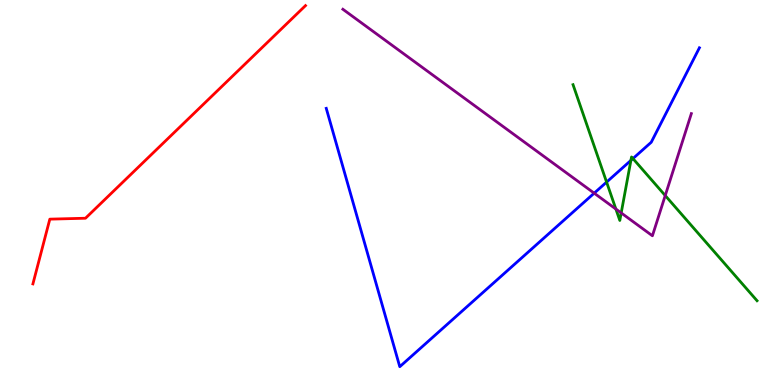[{'lines': ['blue', 'red'], 'intersections': []}, {'lines': ['green', 'red'], 'intersections': []}, {'lines': ['purple', 'red'], 'intersections': []}, {'lines': ['blue', 'green'], 'intersections': [{'x': 7.83, 'y': 5.27}, {'x': 8.14, 'y': 5.83}, {'x': 8.17, 'y': 5.88}]}, {'lines': ['blue', 'purple'], 'intersections': [{'x': 7.67, 'y': 4.98}]}, {'lines': ['green', 'purple'], 'intersections': [{'x': 7.95, 'y': 4.57}, {'x': 8.02, 'y': 4.47}, {'x': 8.58, 'y': 4.92}]}]